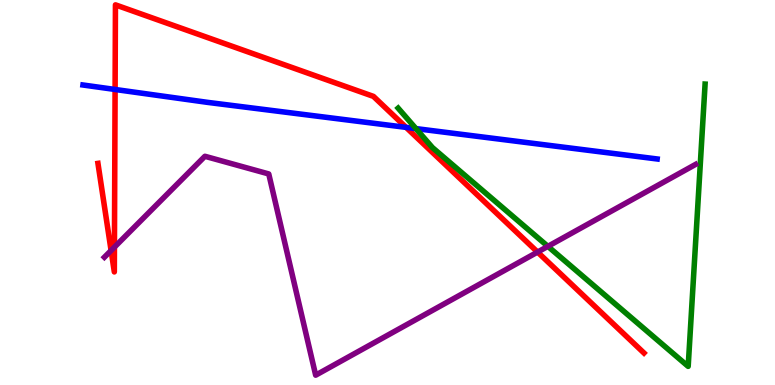[{'lines': ['blue', 'red'], 'intersections': [{'x': 1.49, 'y': 7.68}, {'x': 5.24, 'y': 6.69}]}, {'lines': ['green', 'red'], 'intersections': []}, {'lines': ['purple', 'red'], 'intersections': [{'x': 1.43, 'y': 3.49}, {'x': 1.48, 'y': 3.58}, {'x': 6.94, 'y': 3.45}]}, {'lines': ['blue', 'green'], 'intersections': [{'x': 5.37, 'y': 6.66}]}, {'lines': ['blue', 'purple'], 'intersections': []}, {'lines': ['green', 'purple'], 'intersections': [{'x': 7.07, 'y': 3.6}]}]